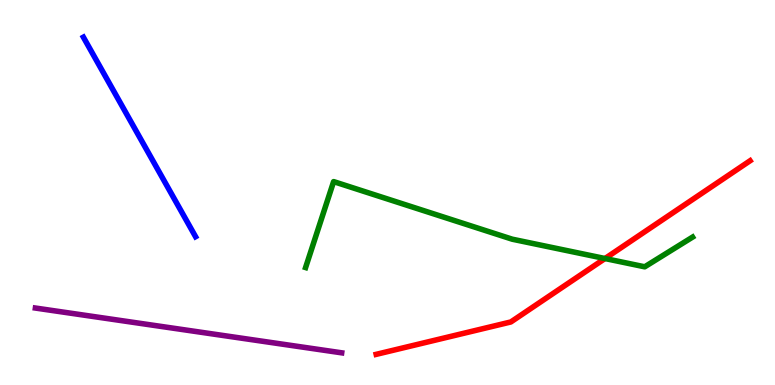[{'lines': ['blue', 'red'], 'intersections': []}, {'lines': ['green', 'red'], 'intersections': [{'x': 7.81, 'y': 3.29}]}, {'lines': ['purple', 'red'], 'intersections': []}, {'lines': ['blue', 'green'], 'intersections': []}, {'lines': ['blue', 'purple'], 'intersections': []}, {'lines': ['green', 'purple'], 'intersections': []}]